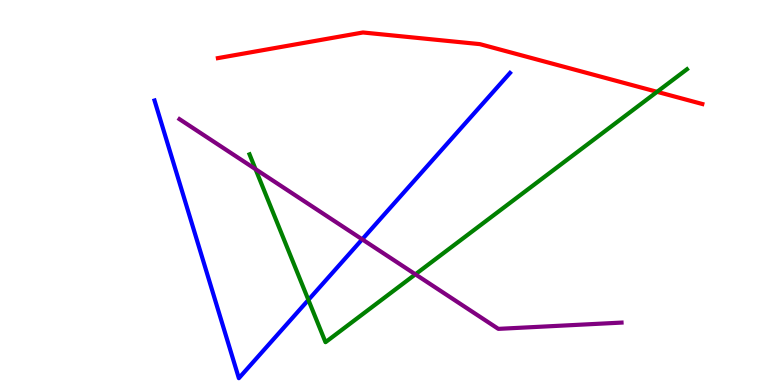[{'lines': ['blue', 'red'], 'intersections': []}, {'lines': ['green', 'red'], 'intersections': [{'x': 8.48, 'y': 7.62}]}, {'lines': ['purple', 'red'], 'intersections': []}, {'lines': ['blue', 'green'], 'intersections': [{'x': 3.98, 'y': 2.21}]}, {'lines': ['blue', 'purple'], 'intersections': [{'x': 4.67, 'y': 3.78}]}, {'lines': ['green', 'purple'], 'intersections': [{'x': 3.3, 'y': 5.61}, {'x': 5.36, 'y': 2.87}]}]